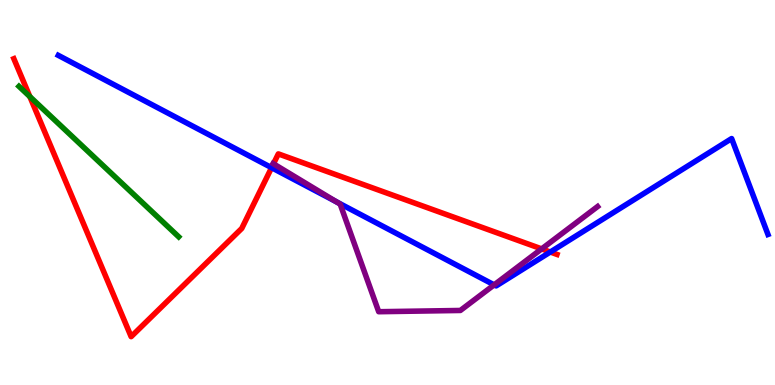[{'lines': ['blue', 'red'], 'intersections': [{'x': 3.5, 'y': 5.64}, {'x': 7.1, 'y': 3.45}]}, {'lines': ['green', 'red'], 'intersections': [{'x': 0.385, 'y': 7.49}]}, {'lines': ['purple', 'red'], 'intersections': [{'x': 3.53, 'y': 5.75}, {'x': 6.99, 'y': 3.54}]}, {'lines': ['blue', 'green'], 'intersections': []}, {'lines': ['blue', 'purple'], 'intersections': [{'x': 4.34, 'y': 4.76}, {'x': 6.38, 'y': 2.6}]}, {'lines': ['green', 'purple'], 'intersections': []}]